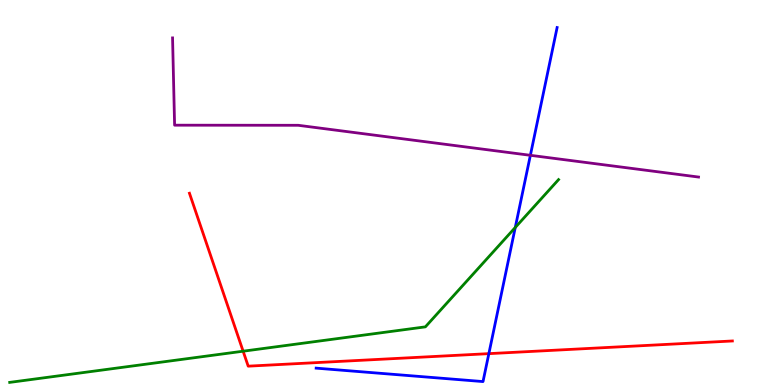[{'lines': ['blue', 'red'], 'intersections': [{'x': 6.31, 'y': 0.814}]}, {'lines': ['green', 'red'], 'intersections': [{'x': 3.14, 'y': 0.878}]}, {'lines': ['purple', 'red'], 'intersections': []}, {'lines': ['blue', 'green'], 'intersections': [{'x': 6.65, 'y': 4.09}]}, {'lines': ['blue', 'purple'], 'intersections': [{'x': 6.84, 'y': 5.97}]}, {'lines': ['green', 'purple'], 'intersections': []}]